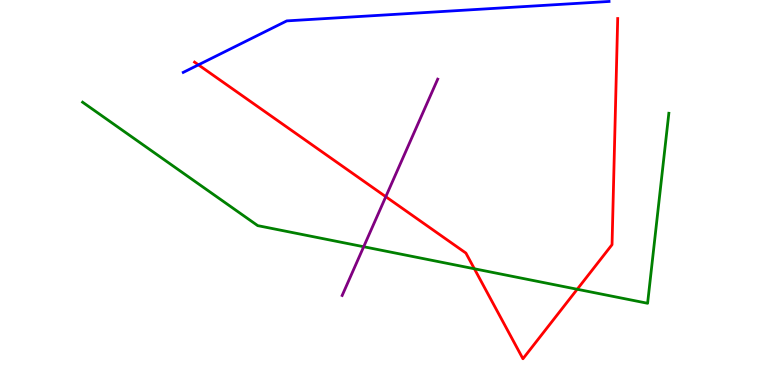[{'lines': ['blue', 'red'], 'intersections': [{'x': 2.56, 'y': 8.32}]}, {'lines': ['green', 'red'], 'intersections': [{'x': 6.12, 'y': 3.02}, {'x': 7.45, 'y': 2.49}]}, {'lines': ['purple', 'red'], 'intersections': [{'x': 4.98, 'y': 4.89}]}, {'lines': ['blue', 'green'], 'intersections': []}, {'lines': ['blue', 'purple'], 'intersections': []}, {'lines': ['green', 'purple'], 'intersections': [{'x': 4.69, 'y': 3.59}]}]